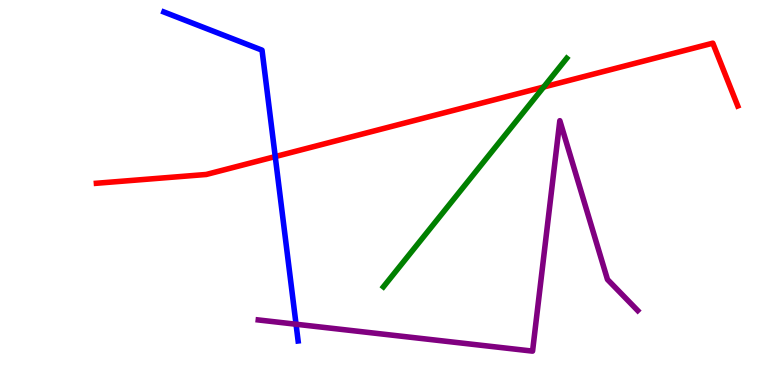[{'lines': ['blue', 'red'], 'intersections': [{'x': 3.55, 'y': 5.93}]}, {'lines': ['green', 'red'], 'intersections': [{'x': 7.02, 'y': 7.74}]}, {'lines': ['purple', 'red'], 'intersections': []}, {'lines': ['blue', 'green'], 'intersections': []}, {'lines': ['blue', 'purple'], 'intersections': [{'x': 3.82, 'y': 1.58}]}, {'lines': ['green', 'purple'], 'intersections': []}]